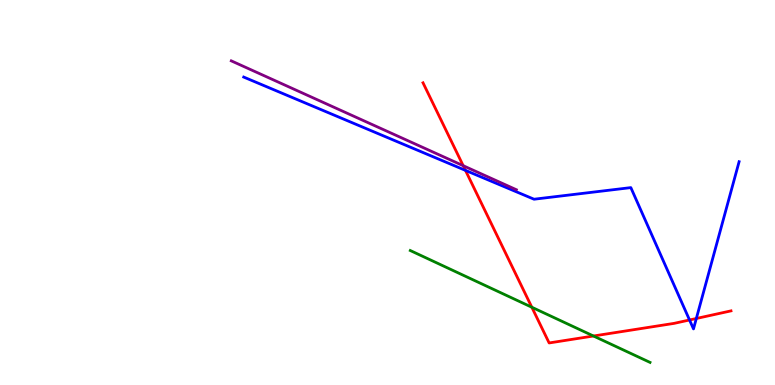[{'lines': ['blue', 'red'], 'intersections': [{'x': 6.01, 'y': 5.57}, {'x': 8.9, 'y': 1.69}, {'x': 8.98, 'y': 1.73}]}, {'lines': ['green', 'red'], 'intersections': [{'x': 6.86, 'y': 2.02}, {'x': 7.66, 'y': 1.27}]}, {'lines': ['purple', 'red'], 'intersections': [{'x': 5.98, 'y': 5.7}]}, {'lines': ['blue', 'green'], 'intersections': []}, {'lines': ['blue', 'purple'], 'intersections': []}, {'lines': ['green', 'purple'], 'intersections': []}]